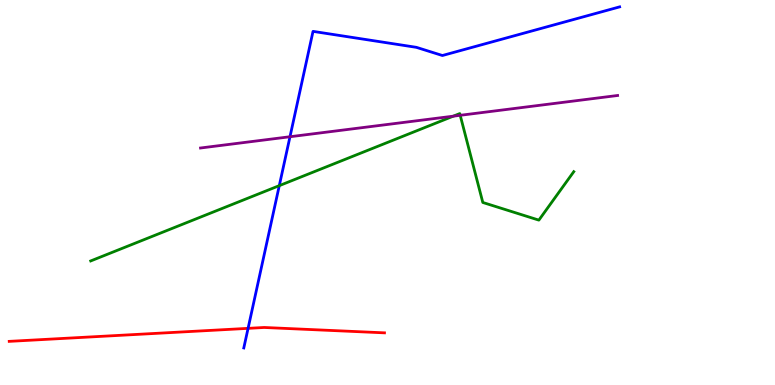[{'lines': ['blue', 'red'], 'intersections': [{'x': 3.2, 'y': 1.47}]}, {'lines': ['green', 'red'], 'intersections': []}, {'lines': ['purple', 'red'], 'intersections': []}, {'lines': ['blue', 'green'], 'intersections': [{'x': 3.6, 'y': 5.18}]}, {'lines': ['blue', 'purple'], 'intersections': [{'x': 3.74, 'y': 6.45}]}, {'lines': ['green', 'purple'], 'intersections': [{'x': 5.85, 'y': 6.98}, {'x': 5.94, 'y': 7.01}]}]